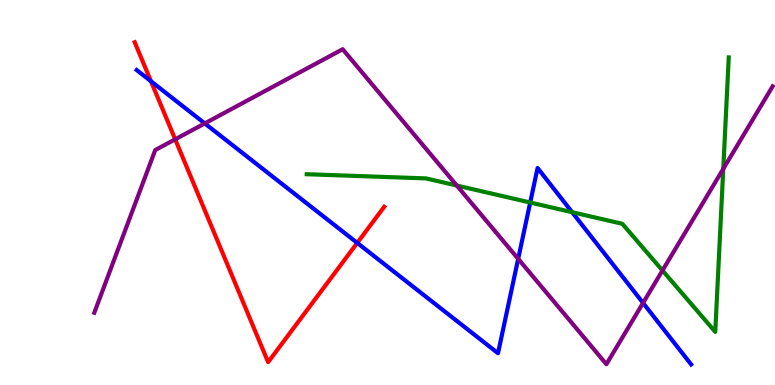[{'lines': ['blue', 'red'], 'intersections': [{'x': 1.95, 'y': 7.89}, {'x': 4.61, 'y': 3.69}]}, {'lines': ['green', 'red'], 'intersections': []}, {'lines': ['purple', 'red'], 'intersections': [{'x': 2.26, 'y': 6.38}]}, {'lines': ['blue', 'green'], 'intersections': [{'x': 6.84, 'y': 4.74}, {'x': 7.38, 'y': 4.49}]}, {'lines': ['blue', 'purple'], 'intersections': [{'x': 2.64, 'y': 6.79}, {'x': 6.69, 'y': 3.28}, {'x': 8.3, 'y': 2.13}]}, {'lines': ['green', 'purple'], 'intersections': [{'x': 5.89, 'y': 5.18}, {'x': 8.55, 'y': 2.97}, {'x': 9.33, 'y': 5.61}]}]